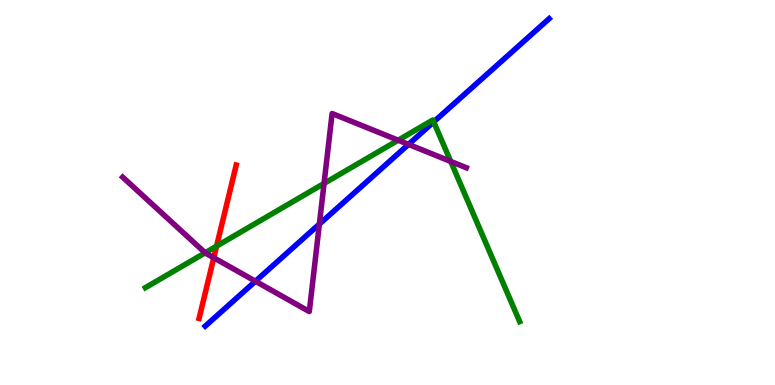[{'lines': ['blue', 'red'], 'intersections': []}, {'lines': ['green', 'red'], 'intersections': [{'x': 2.79, 'y': 3.61}]}, {'lines': ['purple', 'red'], 'intersections': [{'x': 2.76, 'y': 3.3}]}, {'lines': ['blue', 'green'], 'intersections': [{'x': 5.6, 'y': 6.83}]}, {'lines': ['blue', 'purple'], 'intersections': [{'x': 3.3, 'y': 2.7}, {'x': 4.12, 'y': 4.18}, {'x': 5.27, 'y': 6.25}]}, {'lines': ['green', 'purple'], 'intersections': [{'x': 2.65, 'y': 3.43}, {'x': 4.18, 'y': 5.24}, {'x': 5.14, 'y': 6.36}, {'x': 5.82, 'y': 5.81}]}]